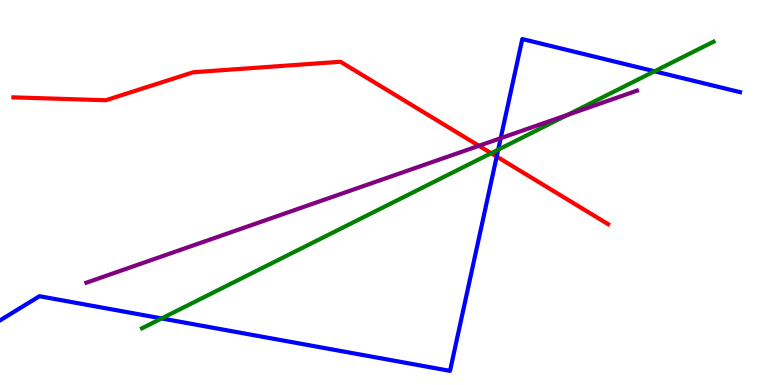[{'lines': ['blue', 'red'], 'intersections': [{'x': 6.41, 'y': 5.93}]}, {'lines': ['green', 'red'], 'intersections': [{'x': 6.34, 'y': 6.02}]}, {'lines': ['purple', 'red'], 'intersections': [{'x': 6.18, 'y': 6.21}]}, {'lines': ['blue', 'green'], 'intersections': [{'x': 2.09, 'y': 1.73}, {'x': 6.43, 'y': 6.11}, {'x': 8.45, 'y': 8.15}]}, {'lines': ['blue', 'purple'], 'intersections': [{'x': 6.46, 'y': 6.41}]}, {'lines': ['green', 'purple'], 'intersections': [{'x': 7.32, 'y': 7.02}]}]